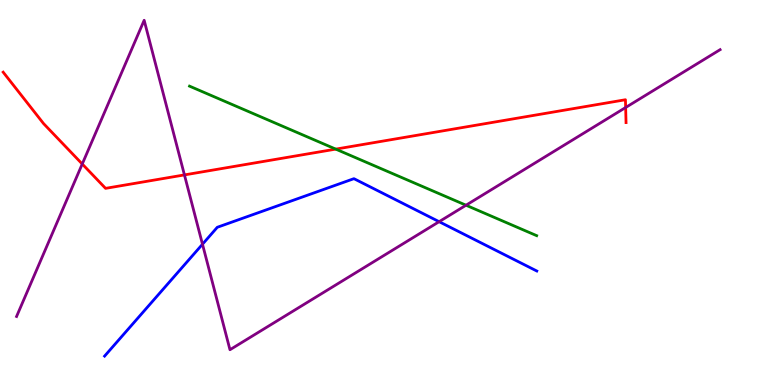[{'lines': ['blue', 'red'], 'intersections': []}, {'lines': ['green', 'red'], 'intersections': [{'x': 4.33, 'y': 6.13}]}, {'lines': ['purple', 'red'], 'intersections': [{'x': 1.06, 'y': 5.74}, {'x': 2.38, 'y': 5.46}, {'x': 8.07, 'y': 7.21}]}, {'lines': ['blue', 'green'], 'intersections': []}, {'lines': ['blue', 'purple'], 'intersections': [{'x': 2.61, 'y': 3.66}, {'x': 5.67, 'y': 4.24}]}, {'lines': ['green', 'purple'], 'intersections': [{'x': 6.01, 'y': 4.67}]}]